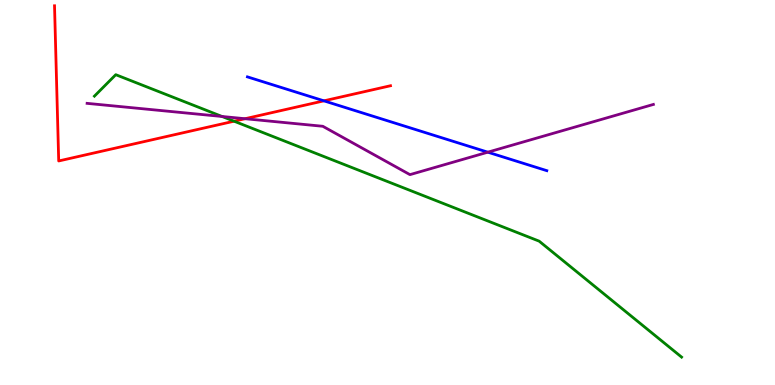[{'lines': ['blue', 'red'], 'intersections': [{'x': 4.18, 'y': 7.38}]}, {'lines': ['green', 'red'], 'intersections': [{'x': 3.02, 'y': 6.85}]}, {'lines': ['purple', 'red'], 'intersections': [{'x': 3.16, 'y': 6.92}]}, {'lines': ['blue', 'green'], 'intersections': []}, {'lines': ['blue', 'purple'], 'intersections': [{'x': 6.29, 'y': 6.05}]}, {'lines': ['green', 'purple'], 'intersections': [{'x': 2.87, 'y': 6.97}]}]